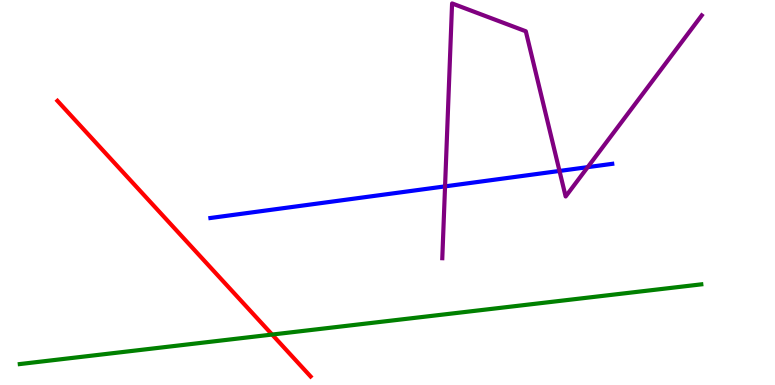[{'lines': ['blue', 'red'], 'intersections': []}, {'lines': ['green', 'red'], 'intersections': [{'x': 3.51, 'y': 1.31}]}, {'lines': ['purple', 'red'], 'intersections': []}, {'lines': ['blue', 'green'], 'intersections': []}, {'lines': ['blue', 'purple'], 'intersections': [{'x': 5.74, 'y': 5.16}, {'x': 7.22, 'y': 5.56}, {'x': 7.58, 'y': 5.66}]}, {'lines': ['green', 'purple'], 'intersections': []}]